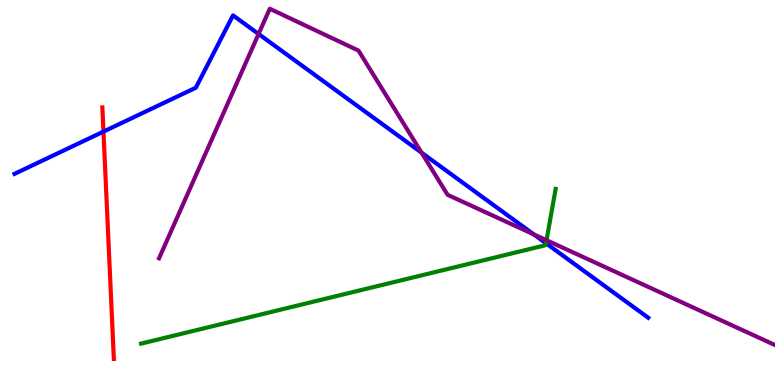[{'lines': ['blue', 'red'], 'intersections': [{'x': 1.33, 'y': 6.58}]}, {'lines': ['green', 'red'], 'intersections': []}, {'lines': ['purple', 'red'], 'intersections': []}, {'lines': ['blue', 'green'], 'intersections': [{'x': 7.04, 'y': 3.68}]}, {'lines': ['blue', 'purple'], 'intersections': [{'x': 3.34, 'y': 9.12}, {'x': 5.44, 'y': 6.03}, {'x': 6.89, 'y': 3.91}]}, {'lines': ['green', 'purple'], 'intersections': [{'x': 7.05, 'y': 3.76}]}]